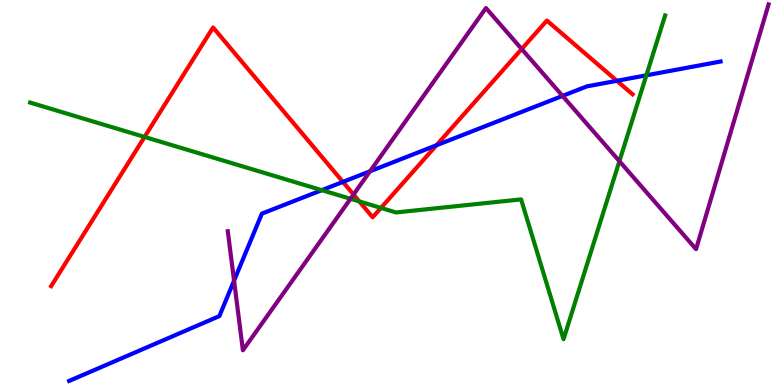[{'lines': ['blue', 'red'], 'intersections': [{'x': 4.42, 'y': 5.28}, {'x': 5.63, 'y': 6.23}, {'x': 7.96, 'y': 7.9}]}, {'lines': ['green', 'red'], 'intersections': [{'x': 1.87, 'y': 6.44}, {'x': 4.64, 'y': 4.77}, {'x': 4.92, 'y': 4.6}]}, {'lines': ['purple', 'red'], 'intersections': [{'x': 4.56, 'y': 4.95}, {'x': 6.73, 'y': 8.73}]}, {'lines': ['blue', 'green'], 'intersections': [{'x': 4.15, 'y': 5.06}, {'x': 8.34, 'y': 8.04}]}, {'lines': ['blue', 'purple'], 'intersections': [{'x': 3.02, 'y': 2.71}, {'x': 4.77, 'y': 5.55}, {'x': 7.26, 'y': 7.51}]}, {'lines': ['green', 'purple'], 'intersections': [{'x': 4.52, 'y': 4.84}, {'x': 7.99, 'y': 5.81}]}]